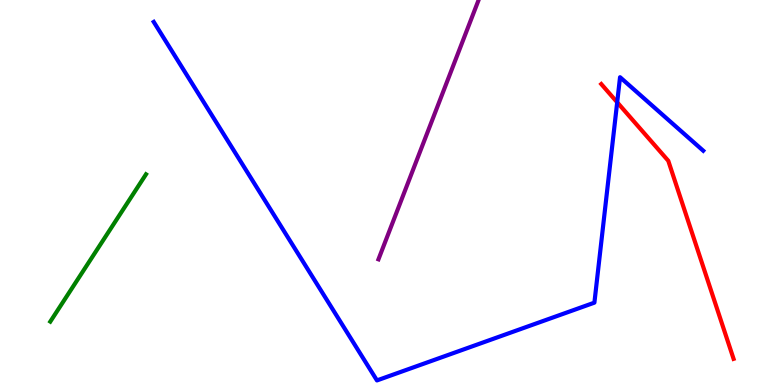[{'lines': ['blue', 'red'], 'intersections': [{'x': 7.96, 'y': 7.34}]}, {'lines': ['green', 'red'], 'intersections': []}, {'lines': ['purple', 'red'], 'intersections': []}, {'lines': ['blue', 'green'], 'intersections': []}, {'lines': ['blue', 'purple'], 'intersections': []}, {'lines': ['green', 'purple'], 'intersections': []}]